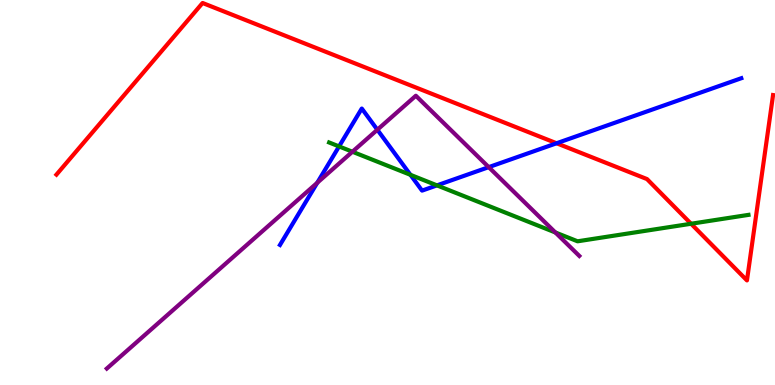[{'lines': ['blue', 'red'], 'intersections': [{'x': 7.18, 'y': 6.28}]}, {'lines': ['green', 'red'], 'intersections': [{'x': 8.92, 'y': 4.19}]}, {'lines': ['purple', 'red'], 'intersections': []}, {'lines': ['blue', 'green'], 'intersections': [{'x': 4.37, 'y': 6.2}, {'x': 5.3, 'y': 5.46}, {'x': 5.64, 'y': 5.19}]}, {'lines': ['blue', 'purple'], 'intersections': [{'x': 4.09, 'y': 5.25}, {'x': 4.87, 'y': 6.63}, {'x': 6.31, 'y': 5.66}]}, {'lines': ['green', 'purple'], 'intersections': [{'x': 4.55, 'y': 6.06}, {'x': 7.17, 'y': 3.96}]}]